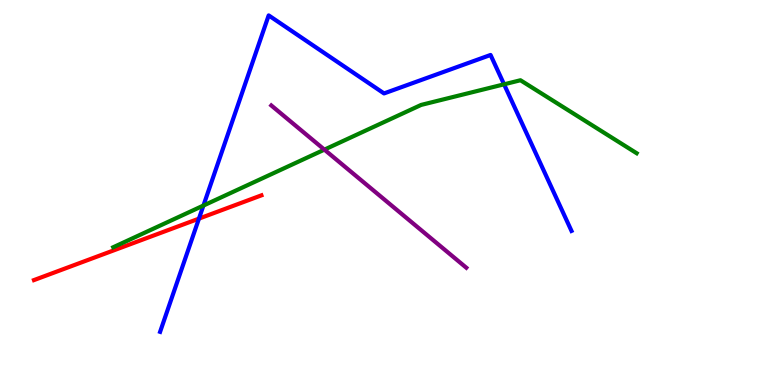[{'lines': ['blue', 'red'], 'intersections': [{'x': 2.57, 'y': 4.32}]}, {'lines': ['green', 'red'], 'intersections': []}, {'lines': ['purple', 'red'], 'intersections': []}, {'lines': ['blue', 'green'], 'intersections': [{'x': 2.62, 'y': 4.66}, {'x': 6.5, 'y': 7.81}]}, {'lines': ['blue', 'purple'], 'intersections': []}, {'lines': ['green', 'purple'], 'intersections': [{'x': 4.19, 'y': 6.11}]}]